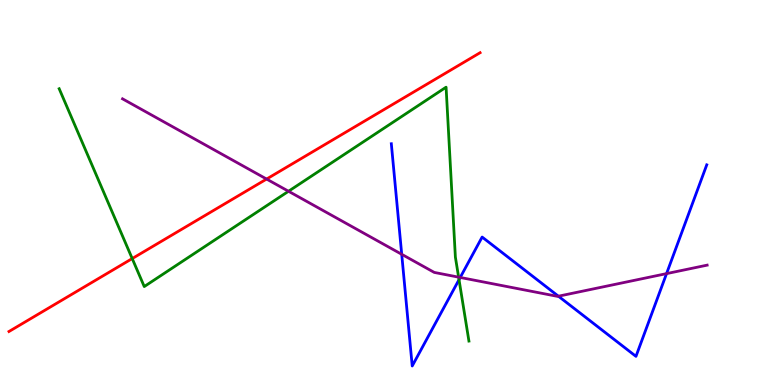[{'lines': ['blue', 'red'], 'intersections': []}, {'lines': ['green', 'red'], 'intersections': [{'x': 1.71, 'y': 3.28}]}, {'lines': ['purple', 'red'], 'intersections': [{'x': 3.44, 'y': 5.35}]}, {'lines': ['blue', 'green'], 'intersections': [{'x': 5.92, 'y': 2.74}]}, {'lines': ['blue', 'purple'], 'intersections': [{'x': 5.18, 'y': 3.39}, {'x': 5.94, 'y': 2.79}, {'x': 7.21, 'y': 2.31}, {'x': 8.6, 'y': 2.89}]}, {'lines': ['green', 'purple'], 'intersections': [{'x': 3.72, 'y': 5.03}, {'x': 5.92, 'y': 2.8}]}]